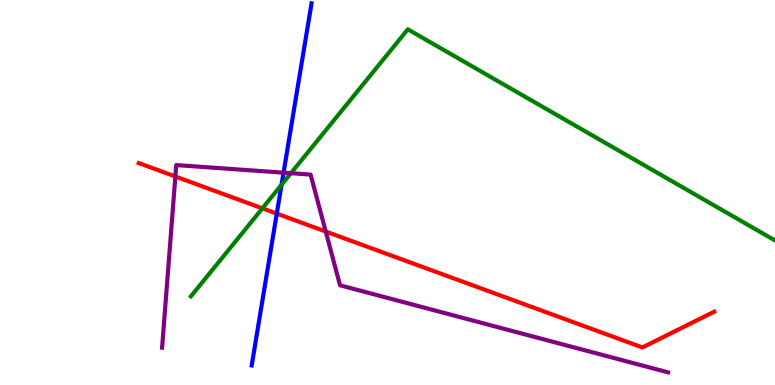[{'lines': ['blue', 'red'], 'intersections': [{'x': 3.57, 'y': 4.45}]}, {'lines': ['green', 'red'], 'intersections': [{'x': 3.39, 'y': 4.59}]}, {'lines': ['purple', 'red'], 'intersections': [{'x': 2.26, 'y': 5.42}, {'x': 4.2, 'y': 3.99}]}, {'lines': ['blue', 'green'], 'intersections': [{'x': 3.63, 'y': 5.2}]}, {'lines': ['blue', 'purple'], 'intersections': [{'x': 3.66, 'y': 5.51}]}, {'lines': ['green', 'purple'], 'intersections': [{'x': 3.75, 'y': 5.5}]}]